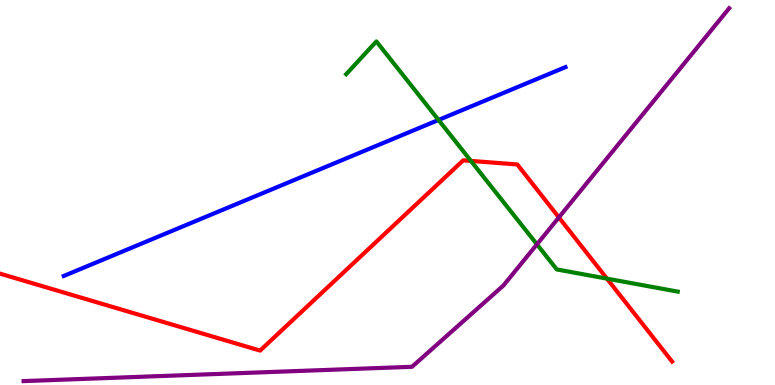[{'lines': ['blue', 'red'], 'intersections': []}, {'lines': ['green', 'red'], 'intersections': [{'x': 6.08, 'y': 5.82}, {'x': 7.83, 'y': 2.76}]}, {'lines': ['purple', 'red'], 'intersections': [{'x': 7.21, 'y': 4.35}]}, {'lines': ['blue', 'green'], 'intersections': [{'x': 5.66, 'y': 6.88}]}, {'lines': ['blue', 'purple'], 'intersections': []}, {'lines': ['green', 'purple'], 'intersections': [{'x': 6.93, 'y': 3.65}]}]